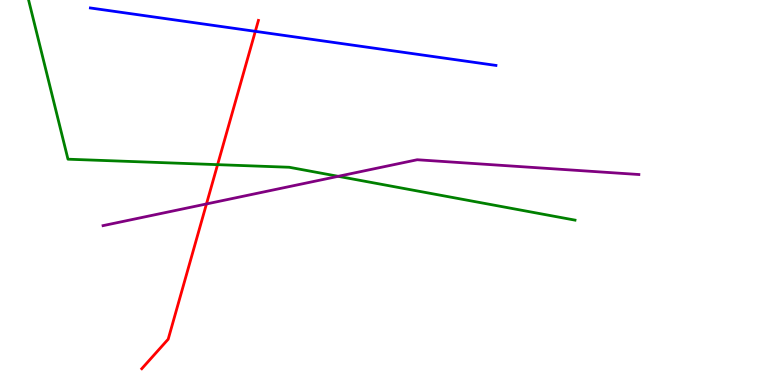[{'lines': ['blue', 'red'], 'intersections': [{'x': 3.29, 'y': 9.19}]}, {'lines': ['green', 'red'], 'intersections': [{'x': 2.81, 'y': 5.72}]}, {'lines': ['purple', 'red'], 'intersections': [{'x': 2.66, 'y': 4.7}]}, {'lines': ['blue', 'green'], 'intersections': []}, {'lines': ['blue', 'purple'], 'intersections': []}, {'lines': ['green', 'purple'], 'intersections': [{'x': 4.36, 'y': 5.42}]}]